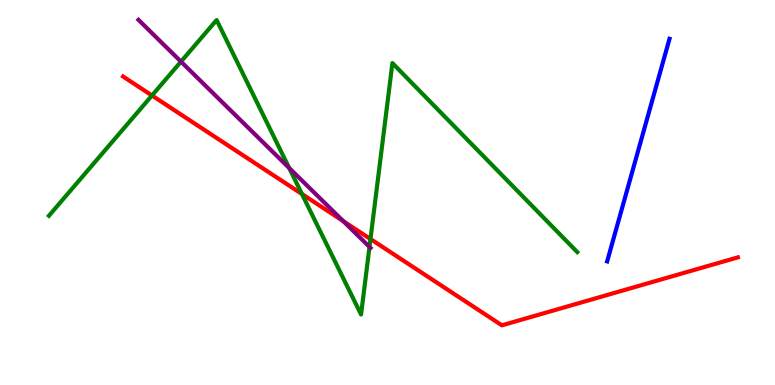[{'lines': ['blue', 'red'], 'intersections': []}, {'lines': ['green', 'red'], 'intersections': [{'x': 1.96, 'y': 7.52}, {'x': 3.9, 'y': 4.96}, {'x': 4.78, 'y': 3.79}]}, {'lines': ['purple', 'red'], 'intersections': [{'x': 4.43, 'y': 4.26}]}, {'lines': ['blue', 'green'], 'intersections': []}, {'lines': ['blue', 'purple'], 'intersections': []}, {'lines': ['green', 'purple'], 'intersections': [{'x': 2.34, 'y': 8.4}, {'x': 3.73, 'y': 5.64}, {'x': 4.77, 'y': 3.59}]}]